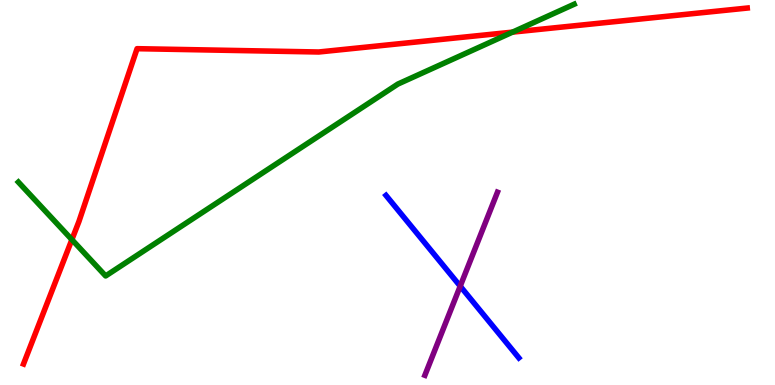[{'lines': ['blue', 'red'], 'intersections': []}, {'lines': ['green', 'red'], 'intersections': [{'x': 0.927, 'y': 3.78}, {'x': 6.61, 'y': 9.17}]}, {'lines': ['purple', 'red'], 'intersections': []}, {'lines': ['blue', 'green'], 'intersections': []}, {'lines': ['blue', 'purple'], 'intersections': [{'x': 5.94, 'y': 2.57}]}, {'lines': ['green', 'purple'], 'intersections': []}]